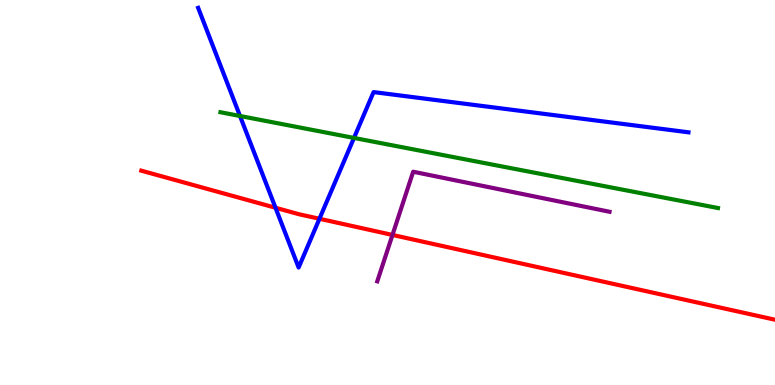[{'lines': ['blue', 'red'], 'intersections': [{'x': 3.55, 'y': 4.6}, {'x': 4.12, 'y': 4.32}]}, {'lines': ['green', 'red'], 'intersections': []}, {'lines': ['purple', 'red'], 'intersections': [{'x': 5.06, 'y': 3.9}]}, {'lines': ['blue', 'green'], 'intersections': [{'x': 3.1, 'y': 6.99}, {'x': 4.57, 'y': 6.42}]}, {'lines': ['blue', 'purple'], 'intersections': []}, {'lines': ['green', 'purple'], 'intersections': []}]